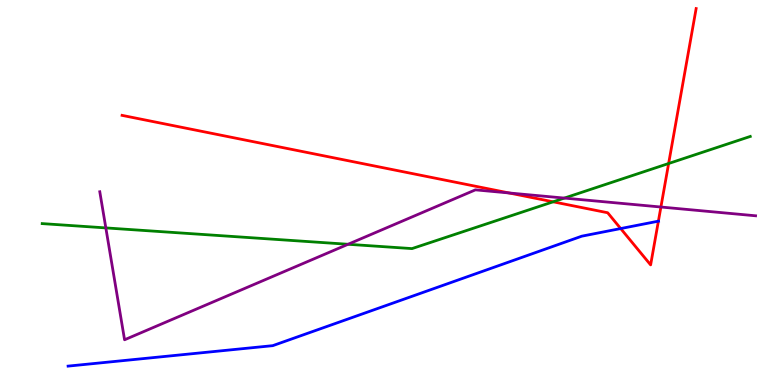[{'lines': ['blue', 'red'], 'intersections': [{'x': 8.01, 'y': 4.06}, {'x': 8.5, 'y': 4.26}]}, {'lines': ['green', 'red'], 'intersections': [{'x': 7.14, 'y': 4.76}, {'x': 8.63, 'y': 5.75}]}, {'lines': ['purple', 'red'], 'intersections': [{'x': 6.57, 'y': 4.99}, {'x': 8.53, 'y': 4.62}]}, {'lines': ['blue', 'green'], 'intersections': []}, {'lines': ['blue', 'purple'], 'intersections': []}, {'lines': ['green', 'purple'], 'intersections': [{'x': 1.37, 'y': 4.08}, {'x': 4.49, 'y': 3.66}, {'x': 7.28, 'y': 4.85}]}]